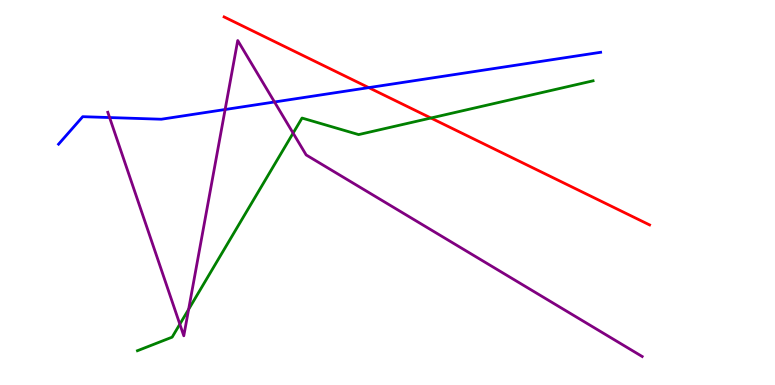[{'lines': ['blue', 'red'], 'intersections': [{'x': 4.76, 'y': 7.72}]}, {'lines': ['green', 'red'], 'intersections': [{'x': 5.56, 'y': 6.93}]}, {'lines': ['purple', 'red'], 'intersections': []}, {'lines': ['blue', 'green'], 'intersections': []}, {'lines': ['blue', 'purple'], 'intersections': [{'x': 1.41, 'y': 6.95}, {'x': 2.9, 'y': 7.16}, {'x': 3.54, 'y': 7.35}]}, {'lines': ['green', 'purple'], 'intersections': [{'x': 2.32, 'y': 1.58}, {'x': 2.43, 'y': 1.97}, {'x': 3.78, 'y': 6.54}]}]